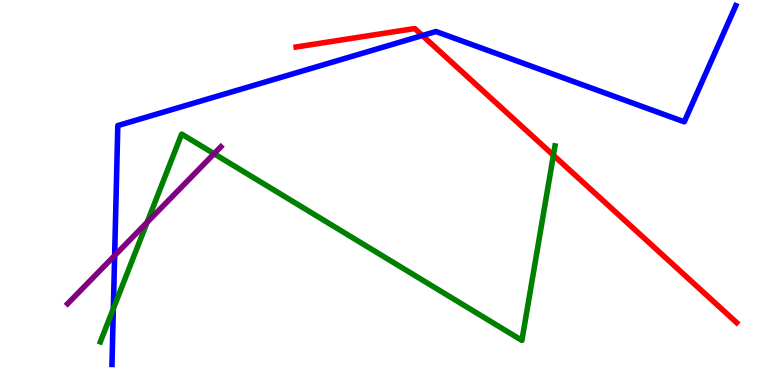[{'lines': ['blue', 'red'], 'intersections': [{'x': 5.45, 'y': 9.08}]}, {'lines': ['green', 'red'], 'intersections': [{'x': 7.14, 'y': 5.97}]}, {'lines': ['purple', 'red'], 'intersections': []}, {'lines': ['blue', 'green'], 'intersections': [{'x': 1.46, 'y': 1.98}]}, {'lines': ['blue', 'purple'], 'intersections': [{'x': 1.48, 'y': 3.36}]}, {'lines': ['green', 'purple'], 'intersections': [{'x': 1.9, 'y': 4.23}, {'x': 2.76, 'y': 6.01}]}]